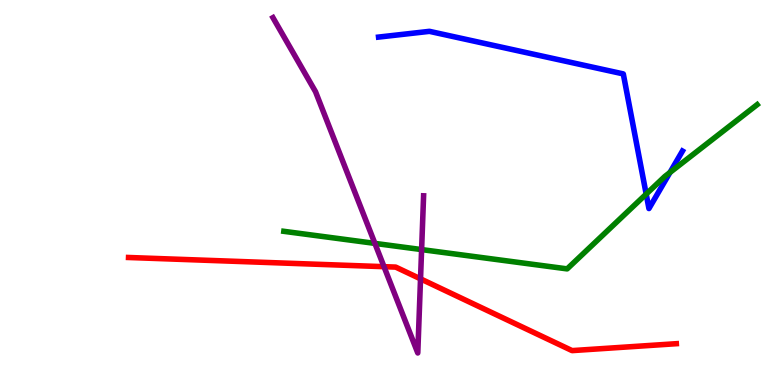[{'lines': ['blue', 'red'], 'intersections': []}, {'lines': ['green', 'red'], 'intersections': []}, {'lines': ['purple', 'red'], 'intersections': [{'x': 4.95, 'y': 3.07}, {'x': 5.43, 'y': 2.76}]}, {'lines': ['blue', 'green'], 'intersections': [{'x': 8.34, 'y': 4.96}, {'x': 8.64, 'y': 5.52}]}, {'lines': ['blue', 'purple'], 'intersections': []}, {'lines': ['green', 'purple'], 'intersections': [{'x': 4.84, 'y': 3.68}, {'x': 5.44, 'y': 3.52}]}]